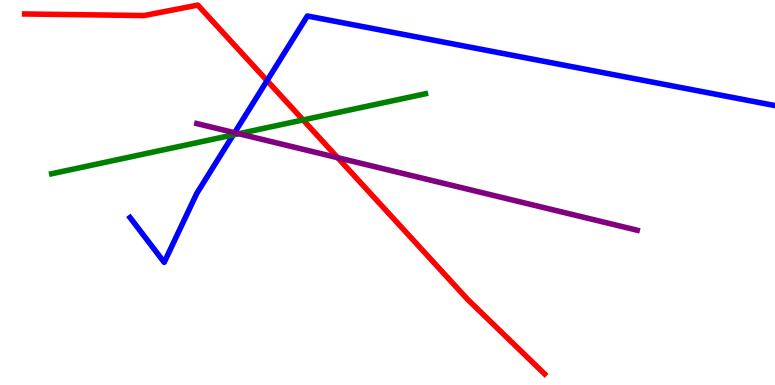[{'lines': ['blue', 'red'], 'intersections': [{'x': 3.45, 'y': 7.91}]}, {'lines': ['green', 'red'], 'intersections': [{'x': 3.91, 'y': 6.88}]}, {'lines': ['purple', 'red'], 'intersections': [{'x': 4.36, 'y': 5.9}]}, {'lines': ['blue', 'green'], 'intersections': [{'x': 3.01, 'y': 6.5}]}, {'lines': ['blue', 'purple'], 'intersections': [{'x': 3.03, 'y': 6.55}]}, {'lines': ['green', 'purple'], 'intersections': [{'x': 3.08, 'y': 6.53}]}]